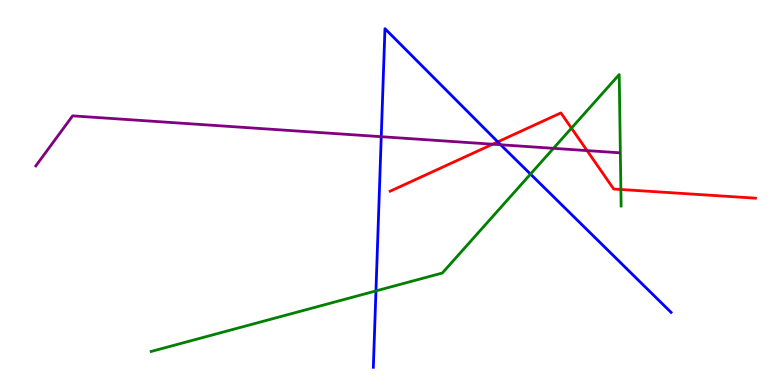[{'lines': ['blue', 'red'], 'intersections': [{'x': 6.42, 'y': 6.32}]}, {'lines': ['green', 'red'], 'intersections': [{'x': 7.37, 'y': 6.67}, {'x': 8.01, 'y': 5.08}]}, {'lines': ['purple', 'red'], 'intersections': [{'x': 6.36, 'y': 6.25}, {'x': 7.57, 'y': 6.09}]}, {'lines': ['blue', 'green'], 'intersections': [{'x': 4.85, 'y': 2.44}, {'x': 6.85, 'y': 5.48}]}, {'lines': ['blue', 'purple'], 'intersections': [{'x': 4.92, 'y': 6.45}, {'x': 6.46, 'y': 6.24}]}, {'lines': ['green', 'purple'], 'intersections': [{'x': 7.14, 'y': 6.15}]}]